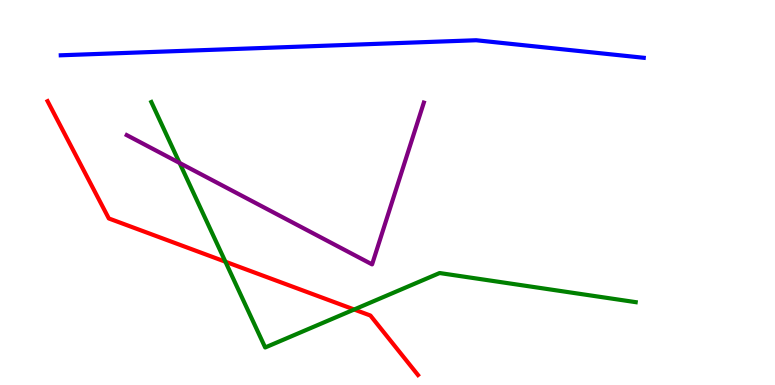[{'lines': ['blue', 'red'], 'intersections': []}, {'lines': ['green', 'red'], 'intersections': [{'x': 2.91, 'y': 3.2}, {'x': 4.57, 'y': 1.96}]}, {'lines': ['purple', 'red'], 'intersections': []}, {'lines': ['blue', 'green'], 'intersections': []}, {'lines': ['blue', 'purple'], 'intersections': []}, {'lines': ['green', 'purple'], 'intersections': [{'x': 2.32, 'y': 5.77}]}]